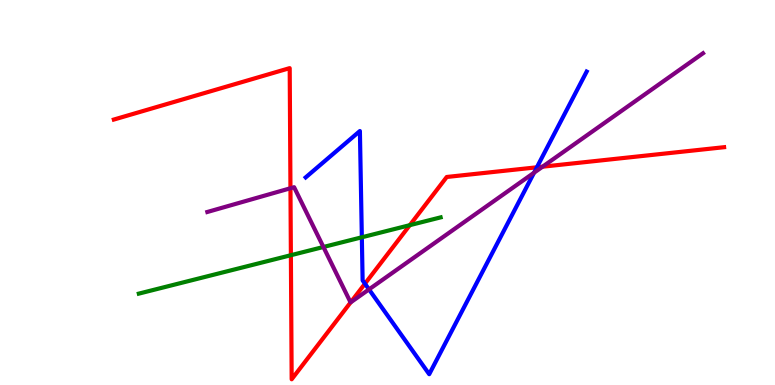[{'lines': ['blue', 'red'], 'intersections': [{'x': 4.71, 'y': 2.63}, {'x': 6.93, 'y': 5.65}]}, {'lines': ['green', 'red'], 'intersections': [{'x': 3.75, 'y': 3.37}, {'x': 5.29, 'y': 4.15}]}, {'lines': ['purple', 'red'], 'intersections': [{'x': 3.75, 'y': 5.11}, {'x': 4.52, 'y': 2.15}, {'x': 7.0, 'y': 5.67}]}, {'lines': ['blue', 'green'], 'intersections': [{'x': 4.67, 'y': 3.84}]}, {'lines': ['blue', 'purple'], 'intersections': [{'x': 4.76, 'y': 2.48}, {'x': 6.89, 'y': 5.51}]}, {'lines': ['green', 'purple'], 'intersections': [{'x': 4.17, 'y': 3.58}]}]